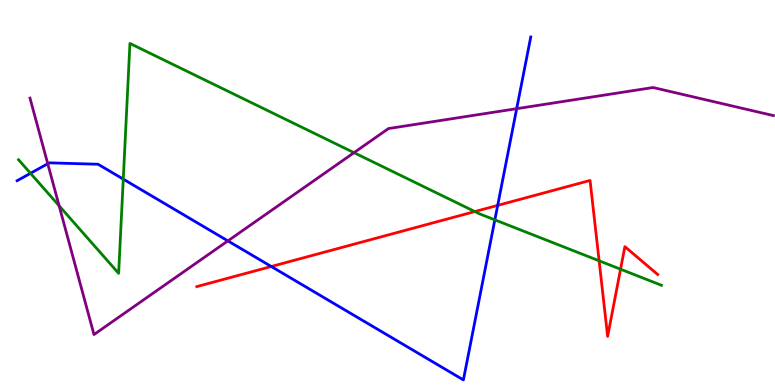[{'lines': ['blue', 'red'], 'intersections': [{'x': 3.5, 'y': 3.08}, {'x': 6.42, 'y': 4.67}]}, {'lines': ['green', 'red'], 'intersections': [{'x': 6.13, 'y': 4.5}, {'x': 7.73, 'y': 3.23}, {'x': 8.01, 'y': 3.01}]}, {'lines': ['purple', 'red'], 'intersections': []}, {'lines': ['blue', 'green'], 'intersections': [{'x': 0.393, 'y': 5.5}, {'x': 1.59, 'y': 5.35}, {'x': 6.39, 'y': 4.29}]}, {'lines': ['blue', 'purple'], 'intersections': [{'x': 0.616, 'y': 5.75}, {'x': 2.94, 'y': 3.74}, {'x': 6.67, 'y': 7.18}]}, {'lines': ['green', 'purple'], 'intersections': [{'x': 0.763, 'y': 4.65}, {'x': 4.57, 'y': 6.03}]}]